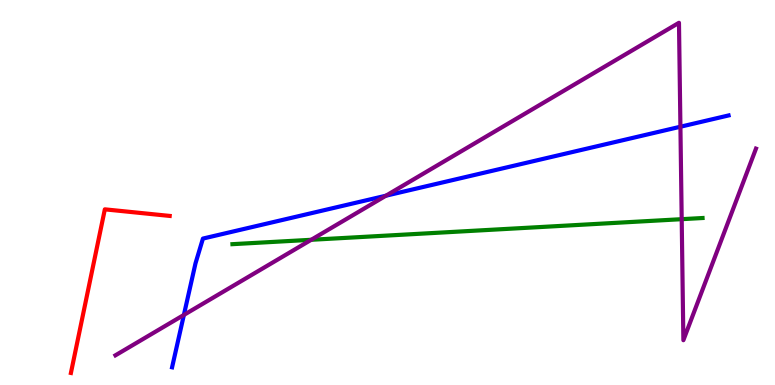[{'lines': ['blue', 'red'], 'intersections': []}, {'lines': ['green', 'red'], 'intersections': []}, {'lines': ['purple', 'red'], 'intersections': []}, {'lines': ['blue', 'green'], 'intersections': []}, {'lines': ['blue', 'purple'], 'intersections': [{'x': 2.37, 'y': 1.82}, {'x': 4.98, 'y': 4.92}, {'x': 8.78, 'y': 6.71}]}, {'lines': ['green', 'purple'], 'intersections': [{'x': 4.02, 'y': 3.77}, {'x': 8.8, 'y': 4.31}]}]